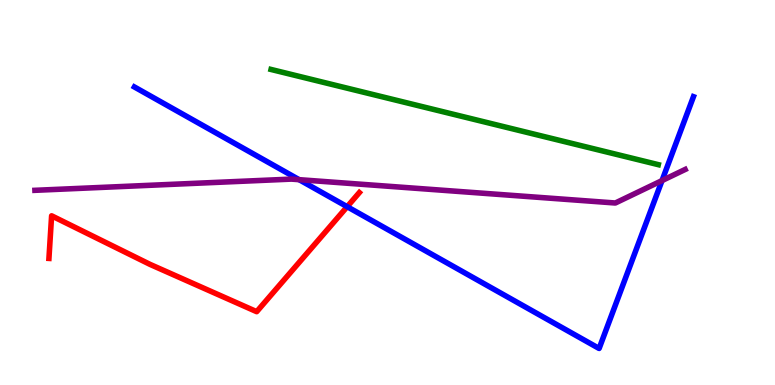[{'lines': ['blue', 'red'], 'intersections': [{'x': 4.48, 'y': 4.63}]}, {'lines': ['green', 'red'], 'intersections': []}, {'lines': ['purple', 'red'], 'intersections': []}, {'lines': ['blue', 'green'], 'intersections': []}, {'lines': ['blue', 'purple'], 'intersections': [{'x': 3.86, 'y': 5.33}, {'x': 8.54, 'y': 5.31}]}, {'lines': ['green', 'purple'], 'intersections': []}]